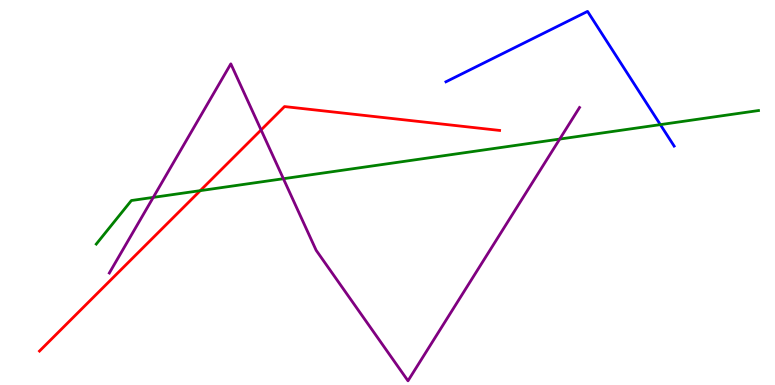[{'lines': ['blue', 'red'], 'intersections': []}, {'lines': ['green', 'red'], 'intersections': [{'x': 2.58, 'y': 5.05}]}, {'lines': ['purple', 'red'], 'intersections': [{'x': 3.37, 'y': 6.62}]}, {'lines': ['blue', 'green'], 'intersections': [{'x': 8.52, 'y': 6.76}]}, {'lines': ['blue', 'purple'], 'intersections': []}, {'lines': ['green', 'purple'], 'intersections': [{'x': 1.98, 'y': 4.87}, {'x': 3.66, 'y': 5.36}, {'x': 7.22, 'y': 6.39}]}]